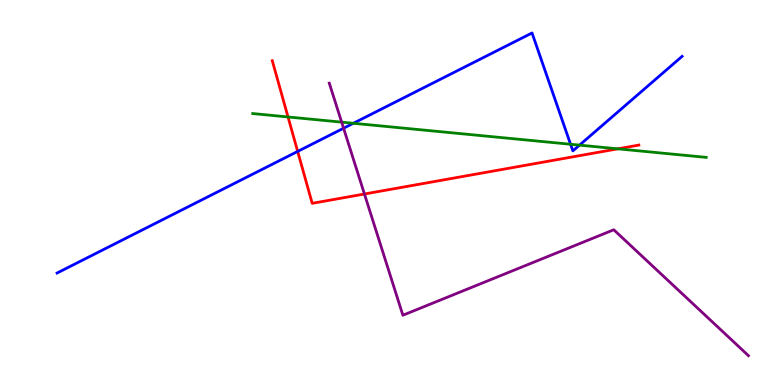[{'lines': ['blue', 'red'], 'intersections': [{'x': 3.84, 'y': 6.07}]}, {'lines': ['green', 'red'], 'intersections': [{'x': 3.72, 'y': 6.96}, {'x': 7.97, 'y': 6.13}]}, {'lines': ['purple', 'red'], 'intersections': [{'x': 4.7, 'y': 4.96}]}, {'lines': ['blue', 'green'], 'intersections': [{'x': 4.56, 'y': 6.8}, {'x': 7.36, 'y': 6.25}, {'x': 7.48, 'y': 6.23}]}, {'lines': ['blue', 'purple'], 'intersections': [{'x': 4.43, 'y': 6.67}]}, {'lines': ['green', 'purple'], 'intersections': [{'x': 4.41, 'y': 6.83}]}]